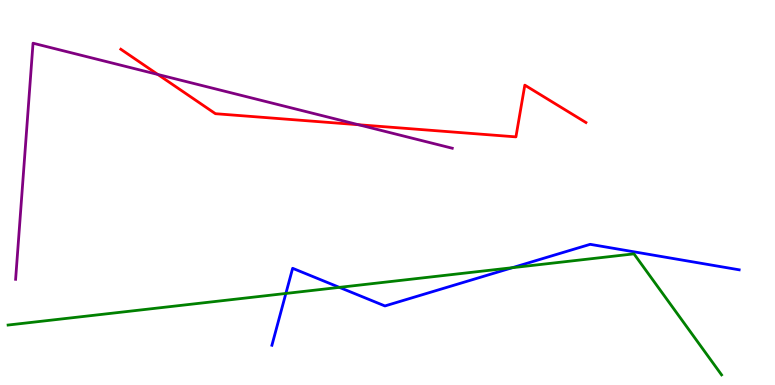[{'lines': ['blue', 'red'], 'intersections': []}, {'lines': ['green', 'red'], 'intersections': []}, {'lines': ['purple', 'red'], 'intersections': [{'x': 2.04, 'y': 8.07}, {'x': 4.63, 'y': 6.76}]}, {'lines': ['blue', 'green'], 'intersections': [{'x': 3.69, 'y': 2.38}, {'x': 4.38, 'y': 2.54}, {'x': 6.61, 'y': 3.05}]}, {'lines': ['blue', 'purple'], 'intersections': []}, {'lines': ['green', 'purple'], 'intersections': []}]